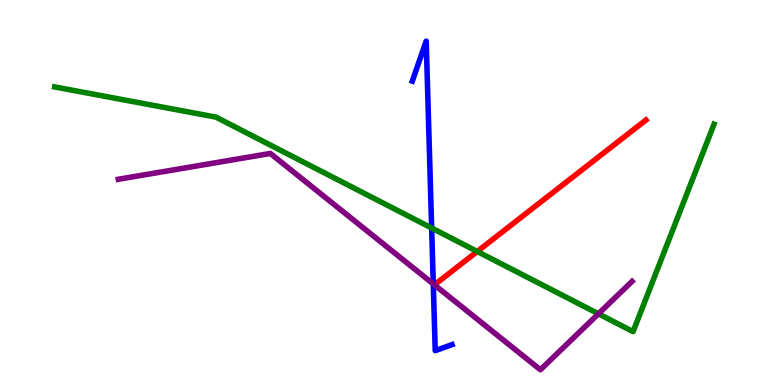[{'lines': ['blue', 'red'], 'intersections': []}, {'lines': ['green', 'red'], 'intersections': [{'x': 6.16, 'y': 3.47}]}, {'lines': ['purple', 'red'], 'intersections': []}, {'lines': ['blue', 'green'], 'intersections': [{'x': 5.57, 'y': 4.08}]}, {'lines': ['blue', 'purple'], 'intersections': [{'x': 5.59, 'y': 2.62}]}, {'lines': ['green', 'purple'], 'intersections': [{'x': 7.72, 'y': 1.85}]}]